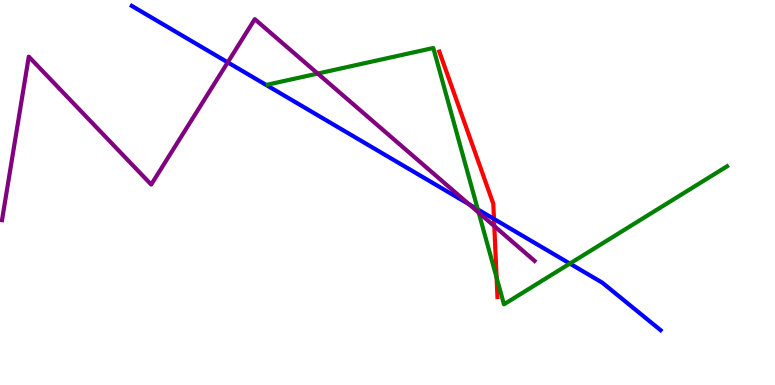[{'lines': ['blue', 'red'], 'intersections': [{'x': 6.37, 'y': 4.31}]}, {'lines': ['green', 'red'], 'intersections': [{'x': 6.41, 'y': 2.79}]}, {'lines': ['purple', 'red'], 'intersections': [{'x': 6.38, 'y': 4.13}]}, {'lines': ['blue', 'green'], 'intersections': [{'x': 6.17, 'y': 4.56}, {'x': 7.35, 'y': 3.15}]}, {'lines': ['blue', 'purple'], 'intersections': [{'x': 2.94, 'y': 8.38}, {'x': 6.05, 'y': 4.69}]}, {'lines': ['green', 'purple'], 'intersections': [{'x': 4.1, 'y': 8.09}, {'x': 6.18, 'y': 4.48}]}]